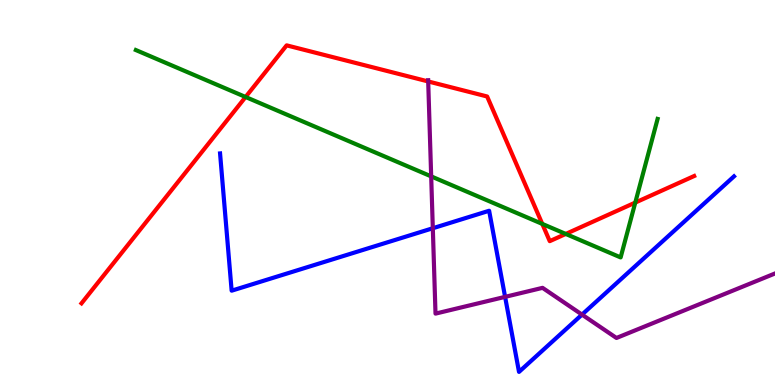[{'lines': ['blue', 'red'], 'intersections': []}, {'lines': ['green', 'red'], 'intersections': [{'x': 3.17, 'y': 7.48}, {'x': 7.0, 'y': 4.18}, {'x': 7.3, 'y': 3.92}, {'x': 8.2, 'y': 4.74}]}, {'lines': ['purple', 'red'], 'intersections': [{'x': 5.53, 'y': 7.88}]}, {'lines': ['blue', 'green'], 'intersections': []}, {'lines': ['blue', 'purple'], 'intersections': [{'x': 5.58, 'y': 4.07}, {'x': 6.52, 'y': 2.29}, {'x': 7.51, 'y': 1.83}]}, {'lines': ['green', 'purple'], 'intersections': [{'x': 5.56, 'y': 5.42}]}]